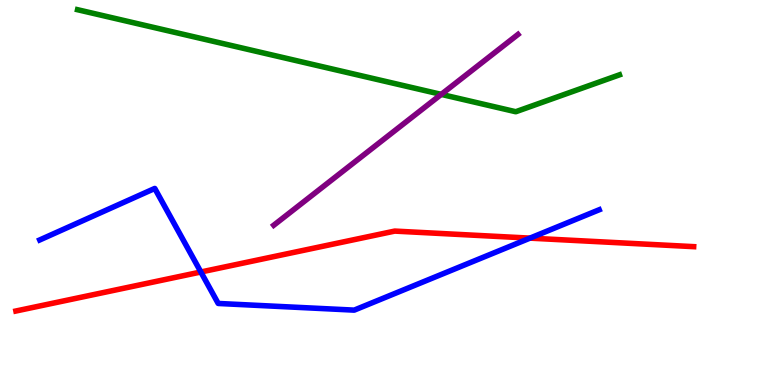[{'lines': ['blue', 'red'], 'intersections': [{'x': 2.59, 'y': 2.94}, {'x': 6.84, 'y': 3.81}]}, {'lines': ['green', 'red'], 'intersections': []}, {'lines': ['purple', 'red'], 'intersections': []}, {'lines': ['blue', 'green'], 'intersections': []}, {'lines': ['blue', 'purple'], 'intersections': []}, {'lines': ['green', 'purple'], 'intersections': [{'x': 5.69, 'y': 7.55}]}]